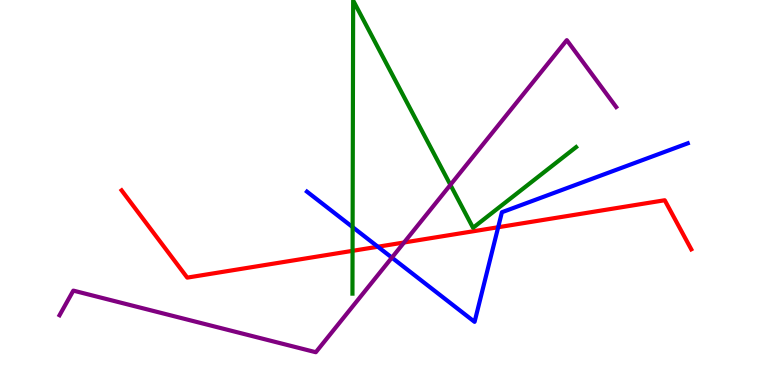[{'lines': ['blue', 'red'], 'intersections': [{'x': 4.88, 'y': 3.59}, {'x': 6.43, 'y': 4.1}]}, {'lines': ['green', 'red'], 'intersections': [{'x': 4.55, 'y': 3.48}]}, {'lines': ['purple', 'red'], 'intersections': [{'x': 5.21, 'y': 3.7}]}, {'lines': ['blue', 'green'], 'intersections': [{'x': 4.55, 'y': 4.1}]}, {'lines': ['blue', 'purple'], 'intersections': [{'x': 5.06, 'y': 3.31}]}, {'lines': ['green', 'purple'], 'intersections': [{'x': 5.81, 'y': 5.2}]}]